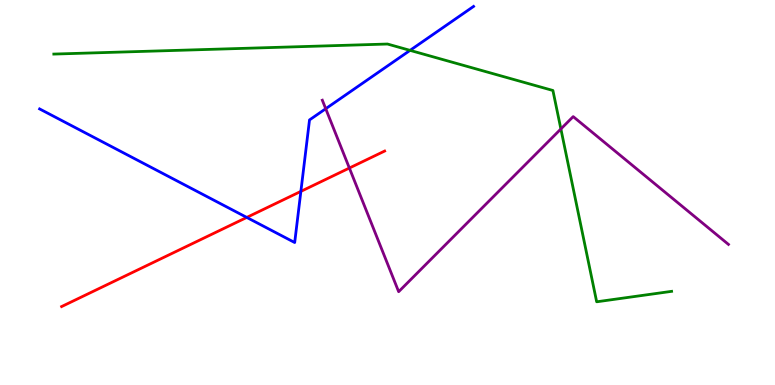[{'lines': ['blue', 'red'], 'intersections': [{'x': 3.18, 'y': 4.35}, {'x': 3.88, 'y': 5.03}]}, {'lines': ['green', 'red'], 'intersections': []}, {'lines': ['purple', 'red'], 'intersections': [{'x': 4.51, 'y': 5.64}]}, {'lines': ['blue', 'green'], 'intersections': [{'x': 5.29, 'y': 8.69}]}, {'lines': ['blue', 'purple'], 'intersections': [{'x': 4.2, 'y': 7.18}]}, {'lines': ['green', 'purple'], 'intersections': [{'x': 7.24, 'y': 6.65}]}]